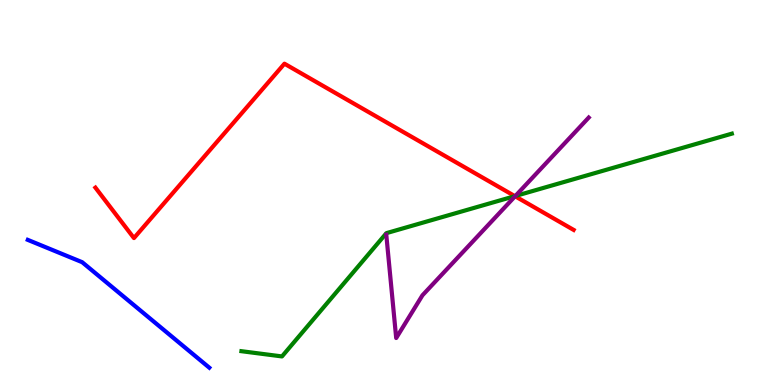[{'lines': ['blue', 'red'], 'intersections': []}, {'lines': ['green', 'red'], 'intersections': [{'x': 6.64, 'y': 4.91}]}, {'lines': ['purple', 'red'], 'intersections': [{'x': 6.65, 'y': 4.9}]}, {'lines': ['blue', 'green'], 'intersections': []}, {'lines': ['blue', 'purple'], 'intersections': []}, {'lines': ['green', 'purple'], 'intersections': [{'x': 6.65, 'y': 4.91}]}]